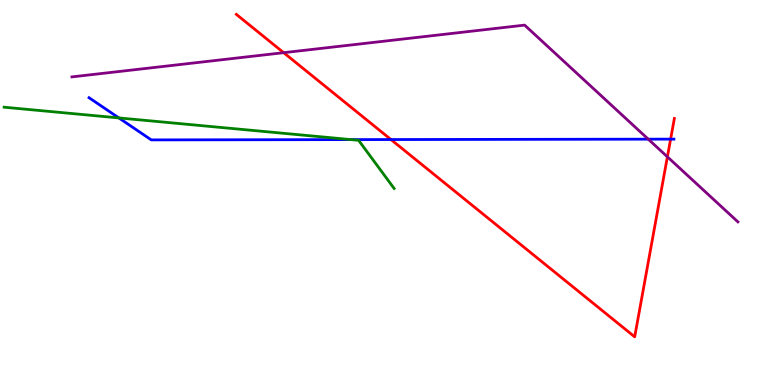[{'lines': ['blue', 'red'], 'intersections': [{'x': 5.04, 'y': 6.38}, {'x': 8.65, 'y': 6.39}]}, {'lines': ['green', 'red'], 'intersections': []}, {'lines': ['purple', 'red'], 'intersections': [{'x': 3.66, 'y': 8.63}, {'x': 8.61, 'y': 5.93}]}, {'lines': ['blue', 'green'], 'intersections': [{'x': 1.53, 'y': 6.94}, {'x': 4.53, 'y': 6.37}]}, {'lines': ['blue', 'purple'], 'intersections': [{'x': 8.36, 'y': 6.39}]}, {'lines': ['green', 'purple'], 'intersections': []}]